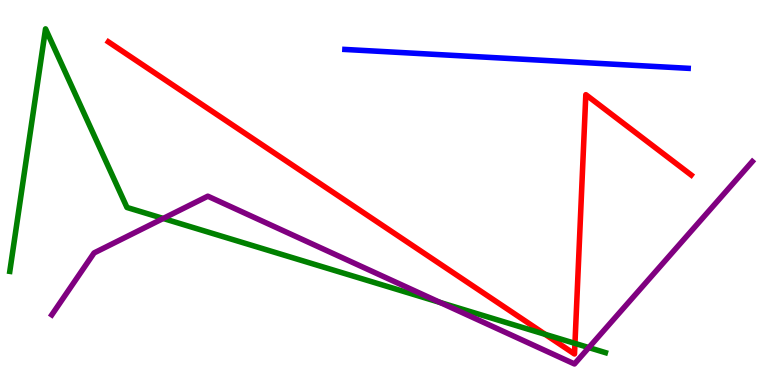[{'lines': ['blue', 'red'], 'intersections': []}, {'lines': ['green', 'red'], 'intersections': [{'x': 7.03, 'y': 1.32}, {'x': 7.42, 'y': 1.08}]}, {'lines': ['purple', 'red'], 'intersections': []}, {'lines': ['blue', 'green'], 'intersections': []}, {'lines': ['blue', 'purple'], 'intersections': []}, {'lines': ['green', 'purple'], 'intersections': [{'x': 2.11, 'y': 4.33}, {'x': 5.68, 'y': 2.14}, {'x': 7.6, 'y': 0.972}]}]